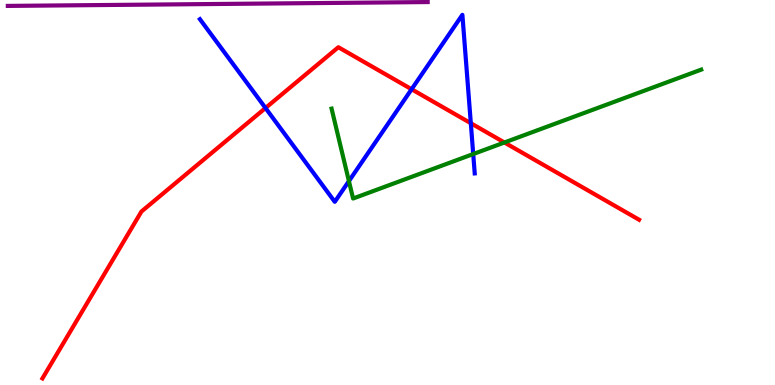[{'lines': ['blue', 'red'], 'intersections': [{'x': 3.43, 'y': 7.19}, {'x': 5.31, 'y': 7.68}, {'x': 6.08, 'y': 6.8}]}, {'lines': ['green', 'red'], 'intersections': [{'x': 6.51, 'y': 6.3}]}, {'lines': ['purple', 'red'], 'intersections': []}, {'lines': ['blue', 'green'], 'intersections': [{'x': 4.5, 'y': 5.3}, {'x': 6.11, 'y': 6.0}]}, {'lines': ['blue', 'purple'], 'intersections': []}, {'lines': ['green', 'purple'], 'intersections': []}]